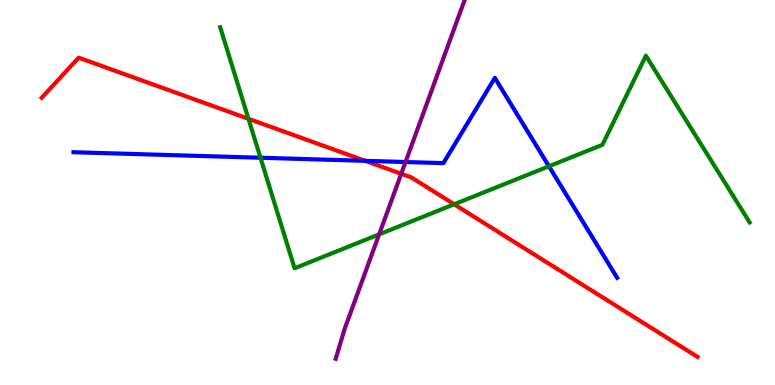[{'lines': ['blue', 'red'], 'intersections': [{'x': 4.71, 'y': 5.82}]}, {'lines': ['green', 'red'], 'intersections': [{'x': 3.21, 'y': 6.91}, {'x': 5.86, 'y': 4.69}]}, {'lines': ['purple', 'red'], 'intersections': [{'x': 5.18, 'y': 5.49}]}, {'lines': ['blue', 'green'], 'intersections': [{'x': 3.36, 'y': 5.9}, {'x': 7.08, 'y': 5.68}]}, {'lines': ['blue', 'purple'], 'intersections': [{'x': 5.23, 'y': 5.79}]}, {'lines': ['green', 'purple'], 'intersections': [{'x': 4.89, 'y': 3.91}]}]